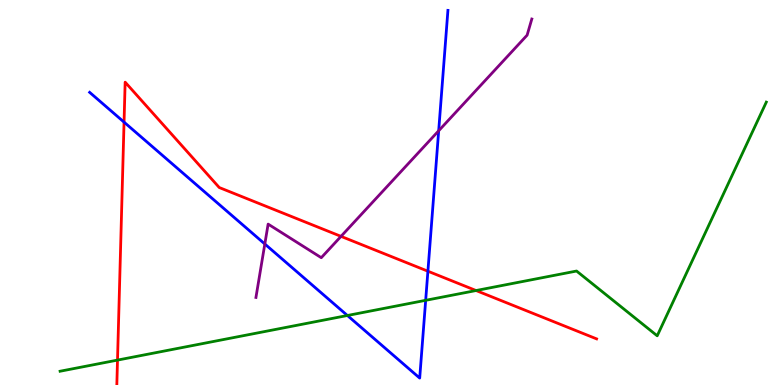[{'lines': ['blue', 'red'], 'intersections': [{'x': 1.6, 'y': 6.83}, {'x': 5.52, 'y': 2.96}]}, {'lines': ['green', 'red'], 'intersections': [{'x': 1.52, 'y': 0.647}, {'x': 6.14, 'y': 2.45}]}, {'lines': ['purple', 'red'], 'intersections': [{'x': 4.4, 'y': 3.86}]}, {'lines': ['blue', 'green'], 'intersections': [{'x': 4.48, 'y': 1.81}, {'x': 5.49, 'y': 2.2}]}, {'lines': ['blue', 'purple'], 'intersections': [{'x': 3.42, 'y': 3.66}, {'x': 5.66, 'y': 6.6}]}, {'lines': ['green', 'purple'], 'intersections': []}]